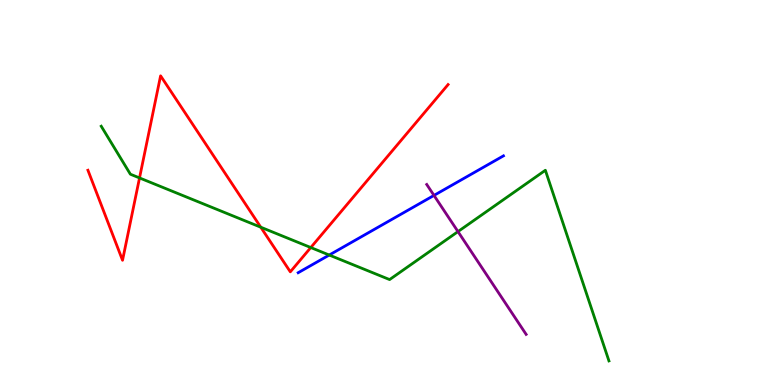[{'lines': ['blue', 'red'], 'intersections': []}, {'lines': ['green', 'red'], 'intersections': [{'x': 1.8, 'y': 5.38}, {'x': 3.36, 'y': 4.1}, {'x': 4.01, 'y': 3.57}]}, {'lines': ['purple', 'red'], 'intersections': []}, {'lines': ['blue', 'green'], 'intersections': [{'x': 4.25, 'y': 3.38}]}, {'lines': ['blue', 'purple'], 'intersections': [{'x': 5.6, 'y': 4.92}]}, {'lines': ['green', 'purple'], 'intersections': [{'x': 5.91, 'y': 3.98}]}]